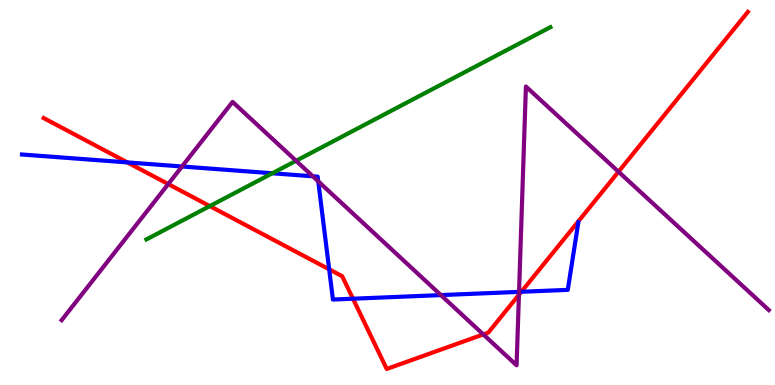[{'lines': ['blue', 'red'], 'intersections': [{'x': 1.64, 'y': 5.78}, {'x': 4.25, 'y': 3.0}, {'x': 4.55, 'y': 2.24}, {'x': 6.73, 'y': 2.42}]}, {'lines': ['green', 'red'], 'intersections': [{'x': 2.71, 'y': 4.65}]}, {'lines': ['purple', 'red'], 'intersections': [{'x': 2.17, 'y': 5.22}, {'x': 6.24, 'y': 1.31}, {'x': 6.7, 'y': 2.34}, {'x': 7.98, 'y': 5.54}]}, {'lines': ['blue', 'green'], 'intersections': [{'x': 3.51, 'y': 5.5}]}, {'lines': ['blue', 'purple'], 'intersections': [{'x': 2.35, 'y': 5.68}, {'x': 4.04, 'y': 5.42}, {'x': 4.11, 'y': 5.29}, {'x': 5.69, 'y': 2.34}, {'x': 6.7, 'y': 2.42}]}, {'lines': ['green', 'purple'], 'intersections': [{'x': 3.82, 'y': 5.82}]}]